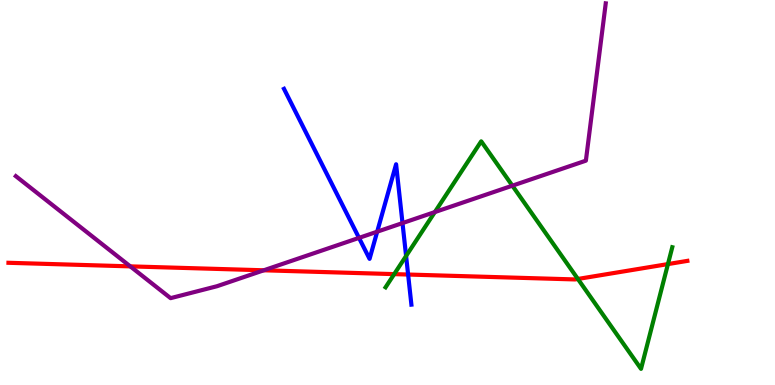[{'lines': ['blue', 'red'], 'intersections': [{'x': 5.27, 'y': 2.87}]}, {'lines': ['green', 'red'], 'intersections': [{'x': 5.09, 'y': 2.88}, {'x': 7.46, 'y': 2.75}, {'x': 8.62, 'y': 3.14}]}, {'lines': ['purple', 'red'], 'intersections': [{'x': 1.68, 'y': 3.08}, {'x': 3.4, 'y': 2.98}]}, {'lines': ['blue', 'green'], 'intersections': [{'x': 5.24, 'y': 3.35}]}, {'lines': ['blue', 'purple'], 'intersections': [{'x': 4.63, 'y': 3.82}, {'x': 4.87, 'y': 3.98}, {'x': 5.19, 'y': 4.21}]}, {'lines': ['green', 'purple'], 'intersections': [{'x': 5.61, 'y': 4.49}, {'x': 6.61, 'y': 5.18}]}]